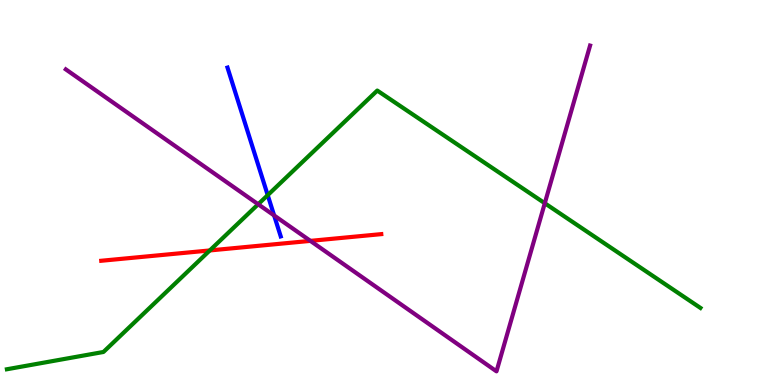[{'lines': ['blue', 'red'], 'intersections': []}, {'lines': ['green', 'red'], 'intersections': [{'x': 2.71, 'y': 3.5}]}, {'lines': ['purple', 'red'], 'intersections': [{'x': 4.01, 'y': 3.74}]}, {'lines': ['blue', 'green'], 'intersections': [{'x': 3.45, 'y': 4.93}]}, {'lines': ['blue', 'purple'], 'intersections': [{'x': 3.54, 'y': 4.4}]}, {'lines': ['green', 'purple'], 'intersections': [{'x': 3.33, 'y': 4.69}, {'x': 7.03, 'y': 4.72}]}]